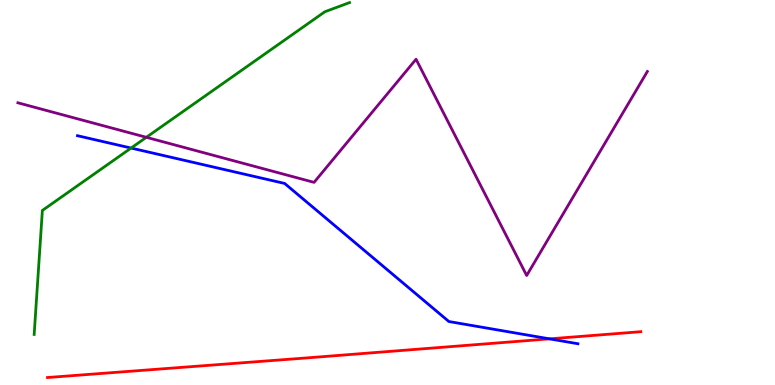[{'lines': ['blue', 'red'], 'intersections': [{'x': 7.09, 'y': 1.2}]}, {'lines': ['green', 'red'], 'intersections': []}, {'lines': ['purple', 'red'], 'intersections': []}, {'lines': ['blue', 'green'], 'intersections': [{'x': 1.69, 'y': 6.15}]}, {'lines': ['blue', 'purple'], 'intersections': []}, {'lines': ['green', 'purple'], 'intersections': [{'x': 1.89, 'y': 6.43}]}]